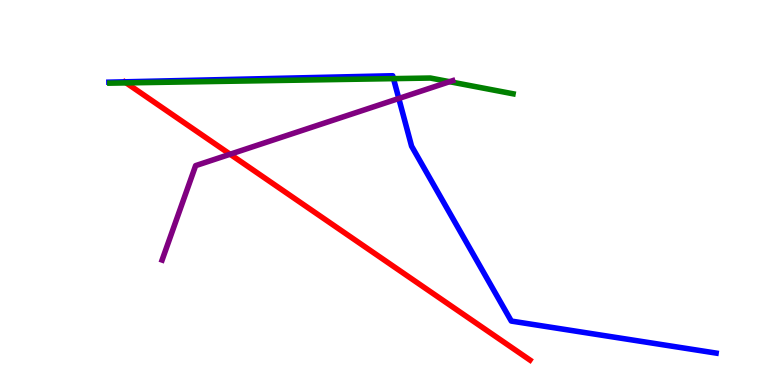[{'lines': ['blue', 'red'], 'intersections': []}, {'lines': ['green', 'red'], 'intersections': [{'x': 1.63, 'y': 7.85}]}, {'lines': ['purple', 'red'], 'intersections': [{'x': 2.97, 'y': 5.99}]}, {'lines': ['blue', 'green'], 'intersections': [{'x': 5.08, 'y': 7.96}]}, {'lines': ['blue', 'purple'], 'intersections': [{'x': 5.15, 'y': 7.44}]}, {'lines': ['green', 'purple'], 'intersections': [{'x': 5.8, 'y': 7.88}]}]